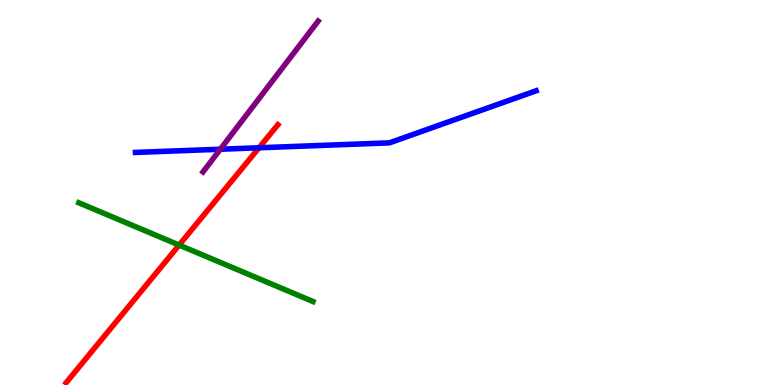[{'lines': ['blue', 'red'], 'intersections': [{'x': 3.34, 'y': 6.16}]}, {'lines': ['green', 'red'], 'intersections': [{'x': 2.31, 'y': 3.63}]}, {'lines': ['purple', 'red'], 'intersections': []}, {'lines': ['blue', 'green'], 'intersections': []}, {'lines': ['blue', 'purple'], 'intersections': [{'x': 2.84, 'y': 6.12}]}, {'lines': ['green', 'purple'], 'intersections': []}]